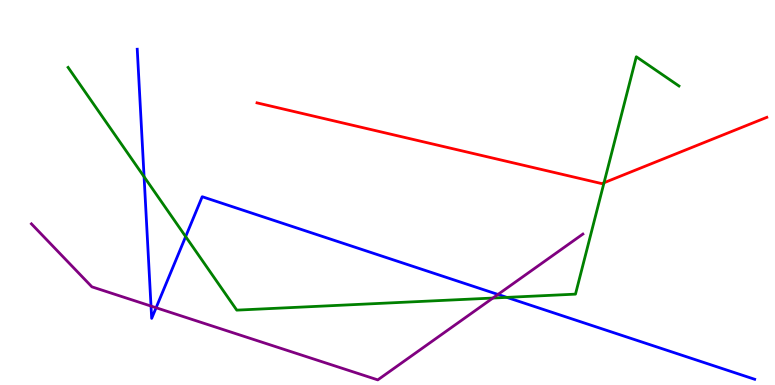[{'lines': ['blue', 'red'], 'intersections': []}, {'lines': ['green', 'red'], 'intersections': [{'x': 7.79, 'y': 5.25}]}, {'lines': ['purple', 'red'], 'intersections': []}, {'lines': ['blue', 'green'], 'intersections': [{'x': 1.86, 'y': 5.41}, {'x': 2.4, 'y': 3.86}, {'x': 6.54, 'y': 2.28}]}, {'lines': ['blue', 'purple'], 'intersections': [{'x': 1.95, 'y': 2.05}, {'x': 2.01, 'y': 2.01}, {'x': 6.43, 'y': 2.35}]}, {'lines': ['green', 'purple'], 'intersections': [{'x': 6.36, 'y': 2.26}]}]